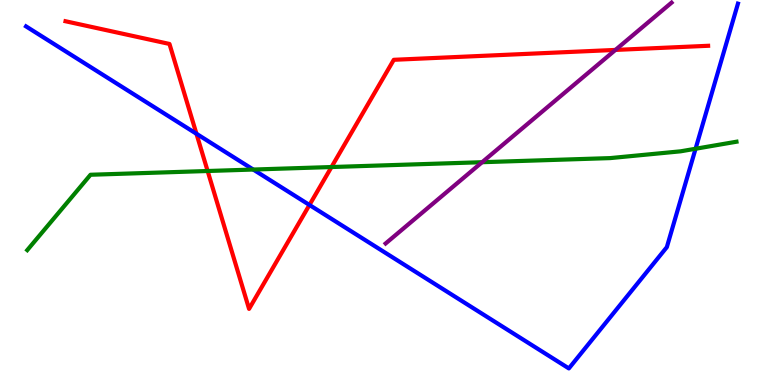[{'lines': ['blue', 'red'], 'intersections': [{'x': 2.53, 'y': 6.53}, {'x': 3.99, 'y': 4.68}]}, {'lines': ['green', 'red'], 'intersections': [{'x': 2.68, 'y': 5.56}, {'x': 4.28, 'y': 5.66}]}, {'lines': ['purple', 'red'], 'intersections': [{'x': 7.94, 'y': 8.7}]}, {'lines': ['blue', 'green'], 'intersections': [{'x': 3.27, 'y': 5.6}, {'x': 8.98, 'y': 6.14}]}, {'lines': ['blue', 'purple'], 'intersections': []}, {'lines': ['green', 'purple'], 'intersections': [{'x': 6.22, 'y': 5.79}]}]